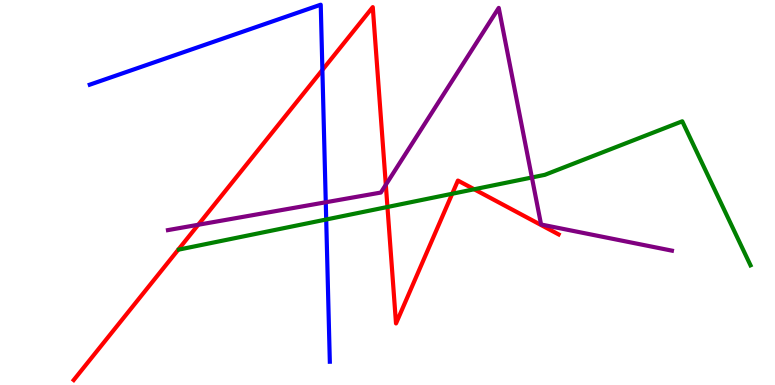[{'lines': ['blue', 'red'], 'intersections': [{'x': 4.16, 'y': 8.18}]}, {'lines': ['green', 'red'], 'intersections': [{'x': 5.0, 'y': 4.62}, {'x': 5.83, 'y': 4.97}, {'x': 6.12, 'y': 5.08}]}, {'lines': ['purple', 'red'], 'intersections': [{'x': 2.56, 'y': 4.16}, {'x': 4.98, 'y': 5.2}]}, {'lines': ['blue', 'green'], 'intersections': [{'x': 4.21, 'y': 4.3}]}, {'lines': ['blue', 'purple'], 'intersections': [{'x': 4.2, 'y': 4.75}]}, {'lines': ['green', 'purple'], 'intersections': [{'x': 6.86, 'y': 5.39}]}]